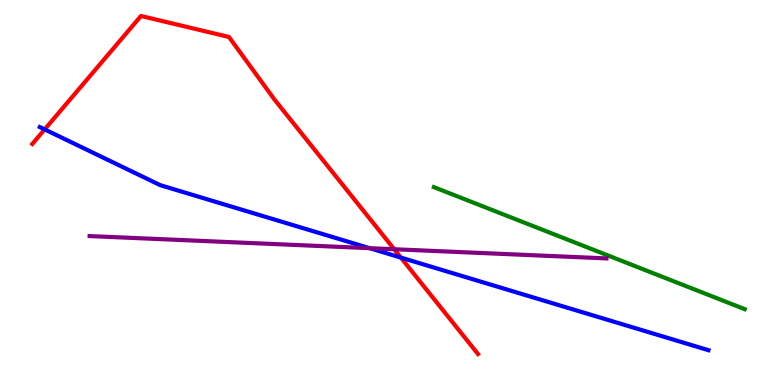[{'lines': ['blue', 'red'], 'intersections': [{'x': 0.577, 'y': 6.64}, {'x': 5.17, 'y': 3.31}]}, {'lines': ['green', 'red'], 'intersections': []}, {'lines': ['purple', 'red'], 'intersections': [{'x': 5.09, 'y': 3.53}]}, {'lines': ['blue', 'green'], 'intersections': []}, {'lines': ['blue', 'purple'], 'intersections': [{'x': 4.77, 'y': 3.55}]}, {'lines': ['green', 'purple'], 'intersections': []}]